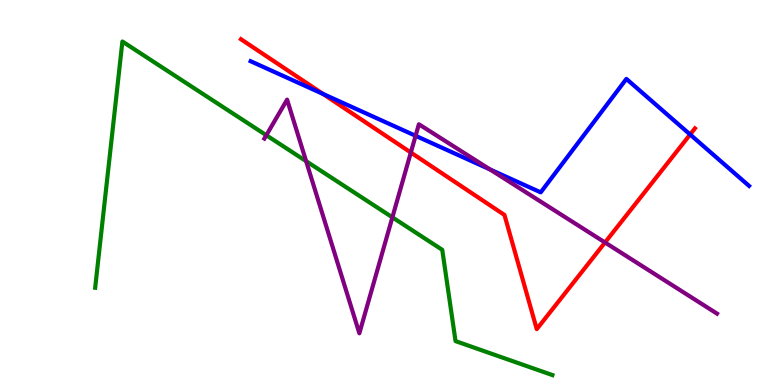[{'lines': ['blue', 'red'], 'intersections': [{'x': 4.17, 'y': 7.56}, {'x': 8.9, 'y': 6.51}]}, {'lines': ['green', 'red'], 'intersections': []}, {'lines': ['purple', 'red'], 'intersections': [{'x': 5.3, 'y': 6.04}, {'x': 7.81, 'y': 3.7}]}, {'lines': ['blue', 'green'], 'intersections': []}, {'lines': ['blue', 'purple'], 'intersections': [{'x': 5.36, 'y': 6.47}, {'x': 6.32, 'y': 5.6}]}, {'lines': ['green', 'purple'], 'intersections': [{'x': 3.44, 'y': 6.49}, {'x': 3.95, 'y': 5.81}, {'x': 5.06, 'y': 4.35}]}]